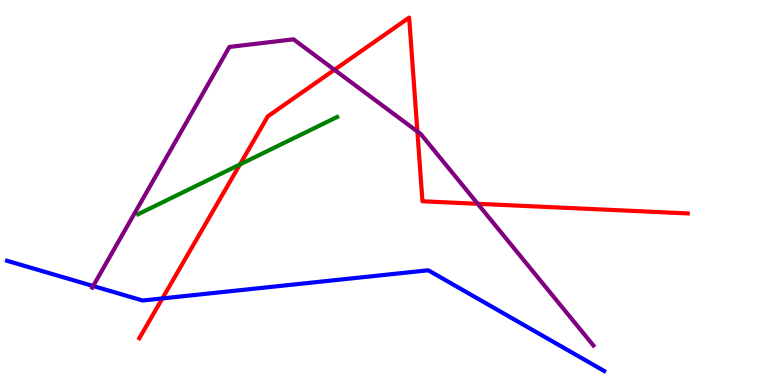[{'lines': ['blue', 'red'], 'intersections': [{'x': 2.1, 'y': 2.25}]}, {'lines': ['green', 'red'], 'intersections': [{'x': 3.1, 'y': 5.73}]}, {'lines': ['purple', 'red'], 'intersections': [{'x': 4.32, 'y': 8.19}, {'x': 5.39, 'y': 6.58}, {'x': 6.16, 'y': 4.71}]}, {'lines': ['blue', 'green'], 'intersections': []}, {'lines': ['blue', 'purple'], 'intersections': [{'x': 1.2, 'y': 2.57}]}, {'lines': ['green', 'purple'], 'intersections': []}]